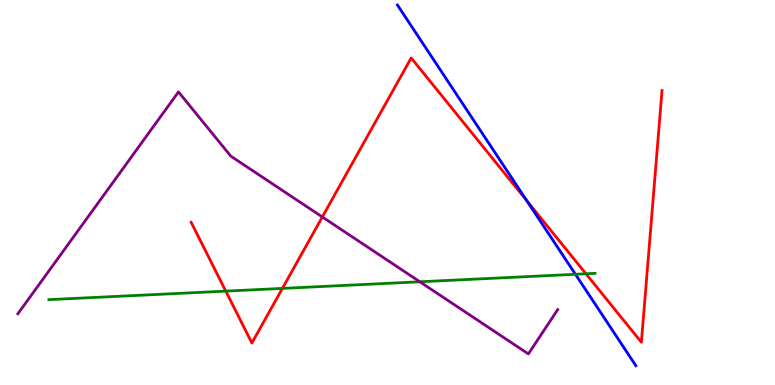[{'lines': ['blue', 'red'], 'intersections': [{'x': 6.8, 'y': 4.78}]}, {'lines': ['green', 'red'], 'intersections': [{'x': 2.91, 'y': 2.44}, {'x': 3.64, 'y': 2.51}, {'x': 7.56, 'y': 2.89}]}, {'lines': ['purple', 'red'], 'intersections': [{'x': 4.16, 'y': 4.36}]}, {'lines': ['blue', 'green'], 'intersections': [{'x': 7.42, 'y': 2.88}]}, {'lines': ['blue', 'purple'], 'intersections': []}, {'lines': ['green', 'purple'], 'intersections': [{'x': 5.42, 'y': 2.68}]}]